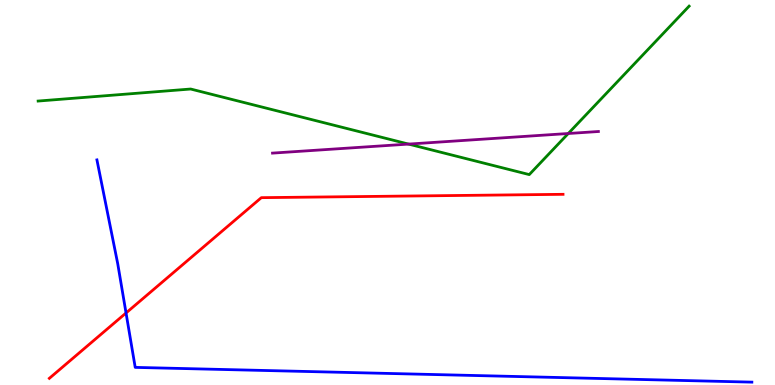[{'lines': ['blue', 'red'], 'intersections': [{'x': 1.63, 'y': 1.87}]}, {'lines': ['green', 'red'], 'intersections': []}, {'lines': ['purple', 'red'], 'intersections': []}, {'lines': ['blue', 'green'], 'intersections': []}, {'lines': ['blue', 'purple'], 'intersections': []}, {'lines': ['green', 'purple'], 'intersections': [{'x': 5.27, 'y': 6.26}, {'x': 7.33, 'y': 6.53}]}]